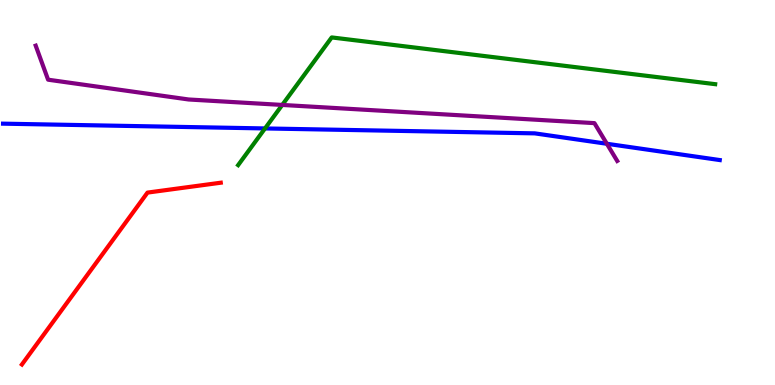[{'lines': ['blue', 'red'], 'intersections': []}, {'lines': ['green', 'red'], 'intersections': []}, {'lines': ['purple', 'red'], 'intersections': []}, {'lines': ['blue', 'green'], 'intersections': [{'x': 3.42, 'y': 6.66}]}, {'lines': ['blue', 'purple'], 'intersections': [{'x': 7.83, 'y': 6.27}]}, {'lines': ['green', 'purple'], 'intersections': [{'x': 3.64, 'y': 7.27}]}]